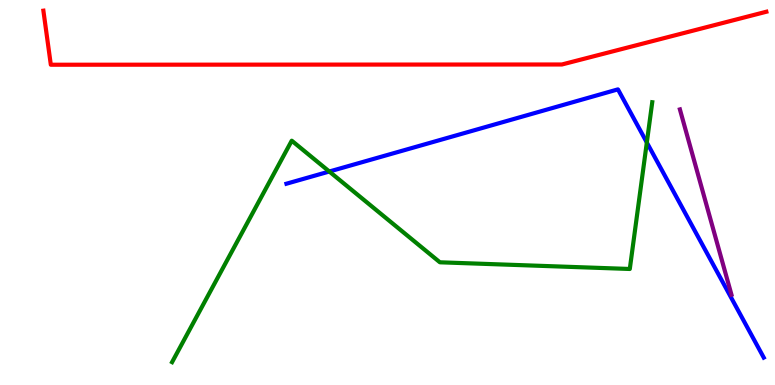[{'lines': ['blue', 'red'], 'intersections': []}, {'lines': ['green', 'red'], 'intersections': []}, {'lines': ['purple', 'red'], 'intersections': []}, {'lines': ['blue', 'green'], 'intersections': [{'x': 4.25, 'y': 5.54}, {'x': 8.35, 'y': 6.3}]}, {'lines': ['blue', 'purple'], 'intersections': []}, {'lines': ['green', 'purple'], 'intersections': []}]